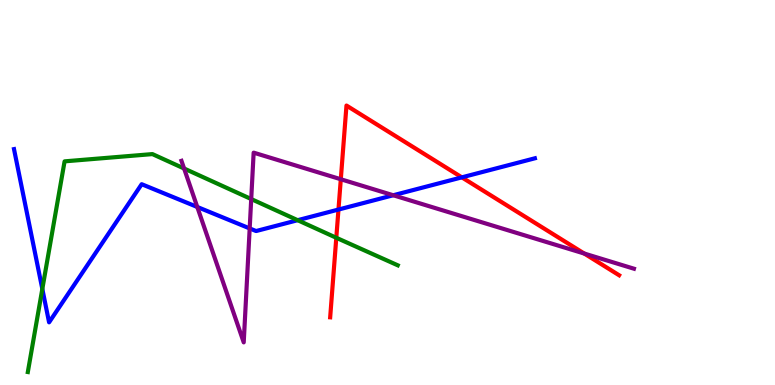[{'lines': ['blue', 'red'], 'intersections': [{'x': 4.37, 'y': 4.56}, {'x': 5.96, 'y': 5.39}]}, {'lines': ['green', 'red'], 'intersections': [{'x': 4.34, 'y': 3.82}]}, {'lines': ['purple', 'red'], 'intersections': [{'x': 4.4, 'y': 5.34}, {'x': 7.54, 'y': 3.41}]}, {'lines': ['blue', 'green'], 'intersections': [{'x': 0.546, 'y': 2.49}, {'x': 3.84, 'y': 4.28}]}, {'lines': ['blue', 'purple'], 'intersections': [{'x': 2.55, 'y': 4.62}, {'x': 3.22, 'y': 4.07}, {'x': 5.07, 'y': 4.93}]}, {'lines': ['green', 'purple'], 'intersections': [{'x': 2.38, 'y': 5.62}, {'x': 3.24, 'y': 4.83}]}]